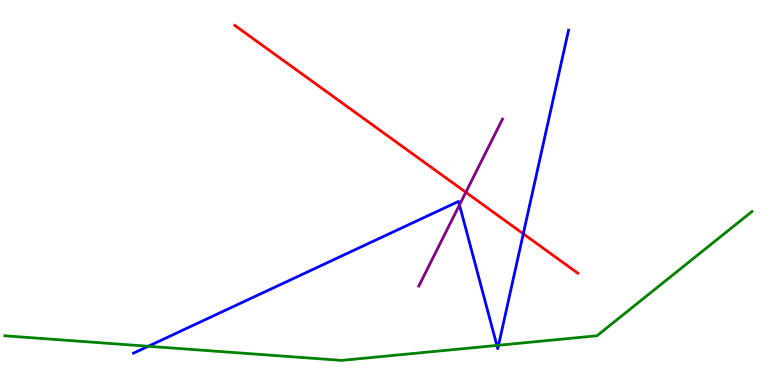[{'lines': ['blue', 'red'], 'intersections': [{'x': 6.75, 'y': 3.93}]}, {'lines': ['green', 'red'], 'intersections': []}, {'lines': ['purple', 'red'], 'intersections': [{'x': 6.01, 'y': 5.01}]}, {'lines': ['blue', 'green'], 'intersections': [{'x': 1.91, 'y': 1.01}, {'x': 6.41, 'y': 1.03}, {'x': 6.43, 'y': 1.03}]}, {'lines': ['blue', 'purple'], 'intersections': [{'x': 5.93, 'y': 4.68}]}, {'lines': ['green', 'purple'], 'intersections': []}]